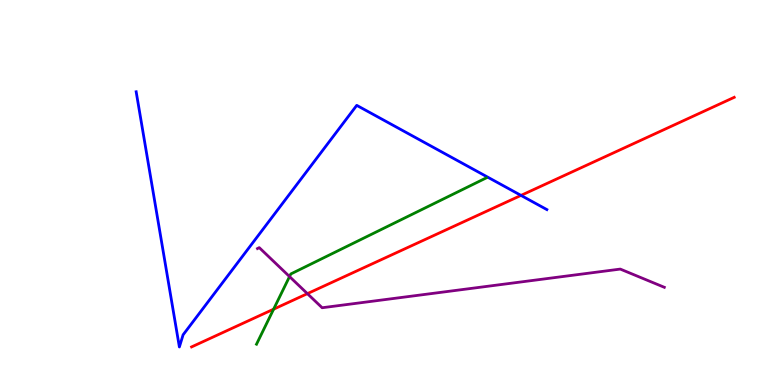[{'lines': ['blue', 'red'], 'intersections': [{'x': 6.72, 'y': 4.92}]}, {'lines': ['green', 'red'], 'intersections': [{'x': 3.53, 'y': 1.97}]}, {'lines': ['purple', 'red'], 'intersections': [{'x': 3.97, 'y': 2.37}]}, {'lines': ['blue', 'green'], 'intersections': []}, {'lines': ['blue', 'purple'], 'intersections': []}, {'lines': ['green', 'purple'], 'intersections': [{'x': 3.74, 'y': 2.82}]}]